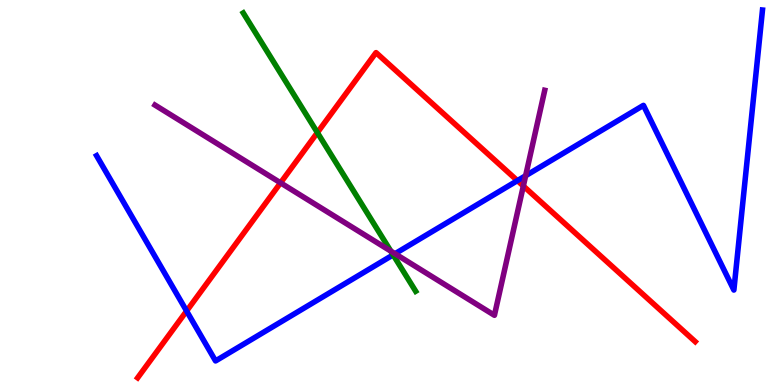[{'lines': ['blue', 'red'], 'intersections': [{'x': 2.41, 'y': 1.92}, {'x': 6.68, 'y': 5.31}]}, {'lines': ['green', 'red'], 'intersections': [{'x': 4.1, 'y': 6.56}]}, {'lines': ['purple', 'red'], 'intersections': [{'x': 3.62, 'y': 5.25}, {'x': 6.75, 'y': 5.17}]}, {'lines': ['blue', 'green'], 'intersections': [{'x': 5.07, 'y': 3.38}]}, {'lines': ['blue', 'purple'], 'intersections': [{'x': 5.1, 'y': 3.41}, {'x': 6.78, 'y': 5.44}]}, {'lines': ['green', 'purple'], 'intersections': [{'x': 5.04, 'y': 3.48}]}]